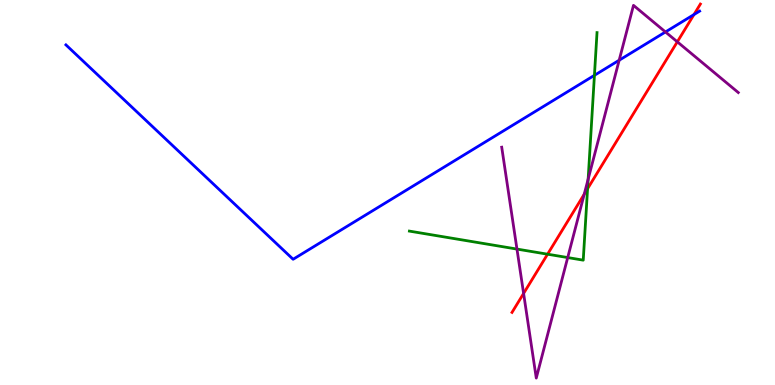[{'lines': ['blue', 'red'], 'intersections': [{'x': 8.95, 'y': 9.62}]}, {'lines': ['green', 'red'], 'intersections': [{'x': 7.07, 'y': 3.4}, {'x': 7.58, 'y': 5.1}]}, {'lines': ['purple', 'red'], 'intersections': [{'x': 6.76, 'y': 2.38}, {'x': 7.54, 'y': 4.96}, {'x': 8.74, 'y': 8.91}]}, {'lines': ['blue', 'green'], 'intersections': [{'x': 7.67, 'y': 8.04}]}, {'lines': ['blue', 'purple'], 'intersections': [{'x': 7.99, 'y': 8.44}, {'x': 8.59, 'y': 9.17}]}, {'lines': ['green', 'purple'], 'intersections': [{'x': 6.67, 'y': 3.53}, {'x': 7.33, 'y': 3.31}, {'x': 7.59, 'y': 5.34}]}]